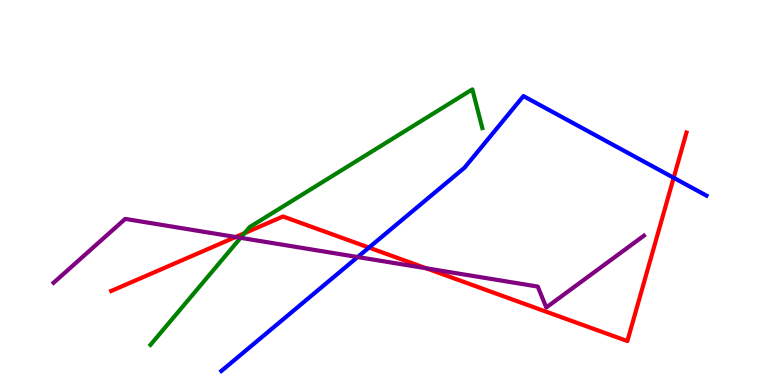[{'lines': ['blue', 'red'], 'intersections': [{'x': 4.76, 'y': 3.57}, {'x': 8.69, 'y': 5.38}]}, {'lines': ['green', 'red'], 'intersections': [{'x': 3.15, 'y': 3.94}]}, {'lines': ['purple', 'red'], 'intersections': [{'x': 3.04, 'y': 3.84}, {'x': 5.5, 'y': 3.03}]}, {'lines': ['blue', 'green'], 'intersections': []}, {'lines': ['blue', 'purple'], 'intersections': [{'x': 4.62, 'y': 3.32}]}, {'lines': ['green', 'purple'], 'intersections': [{'x': 3.1, 'y': 3.82}]}]